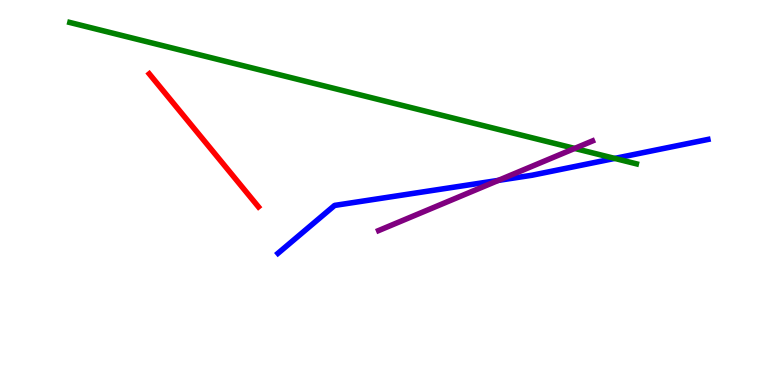[{'lines': ['blue', 'red'], 'intersections': []}, {'lines': ['green', 'red'], 'intersections': []}, {'lines': ['purple', 'red'], 'intersections': []}, {'lines': ['blue', 'green'], 'intersections': [{'x': 7.93, 'y': 5.89}]}, {'lines': ['blue', 'purple'], 'intersections': [{'x': 6.43, 'y': 5.31}]}, {'lines': ['green', 'purple'], 'intersections': [{'x': 7.41, 'y': 6.14}]}]